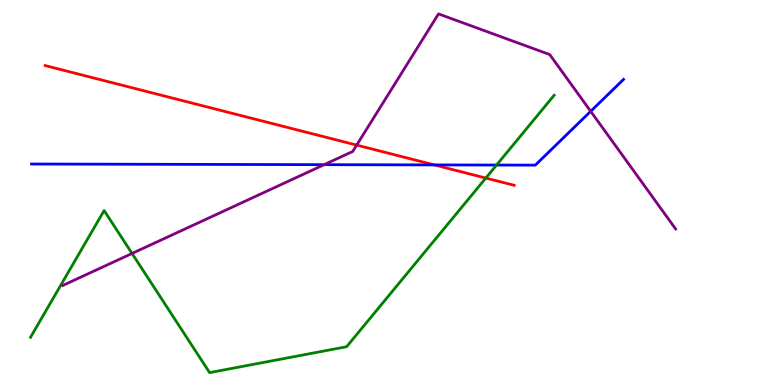[{'lines': ['blue', 'red'], 'intersections': [{'x': 5.6, 'y': 5.72}]}, {'lines': ['green', 'red'], 'intersections': [{'x': 6.27, 'y': 5.38}]}, {'lines': ['purple', 'red'], 'intersections': [{'x': 4.6, 'y': 6.23}]}, {'lines': ['blue', 'green'], 'intersections': [{'x': 6.41, 'y': 5.71}]}, {'lines': ['blue', 'purple'], 'intersections': [{'x': 4.18, 'y': 5.72}, {'x': 7.62, 'y': 7.11}]}, {'lines': ['green', 'purple'], 'intersections': [{'x': 1.7, 'y': 3.42}]}]